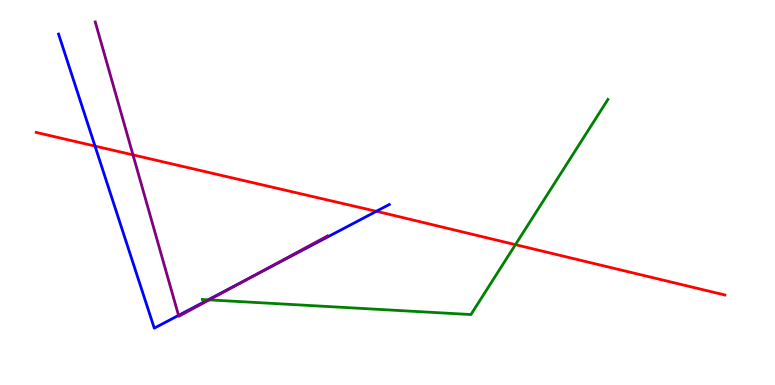[{'lines': ['blue', 'red'], 'intersections': [{'x': 1.23, 'y': 6.21}, {'x': 4.86, 'y': 4.51}]}, {'lines': ['green', 'red'], 'intersections': [{'x': 6.65, 'y': 3.65}]}, {'lines': ['purple', 'red'], 'intersections': [{'x': 1.72, 'y': 5.98}]}, {'lines': ['blue', 'green'], 'intersections': [{'x': 2.69, 'y': 2.21}]}, {'lines': ['blue', 'purple'], 'intersections': [{'x': 2.3, 'y': 1.81}, {'x': 3.25, 'y': 2.81}]}, {'lines': ['green', 'purple'], 'intersections': [{'x': 2.7, 'y': 2.21}]}]